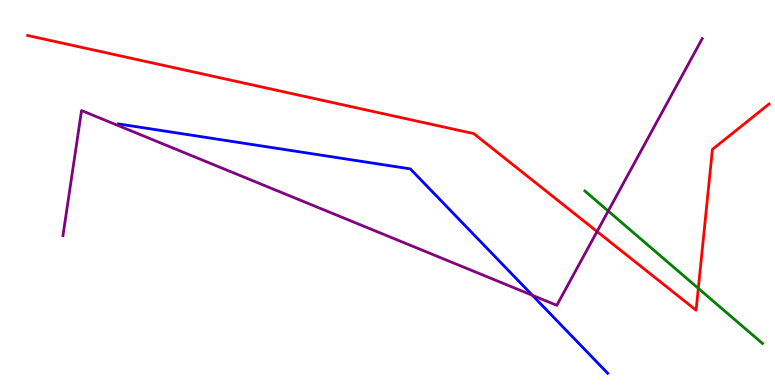[{'lines': ['blue', 'red'], 'intersections': []}, {'lines': ['green', 'red'], 'intersections': [{'x': 9.01, 'y': 2.51}]}, {'lines': ['purple', 'red'], 'intersections': [{'x': 7.7, 'y': 3.99}]}, {'lines': ['blue', 'green'], 'intersections': []}, {'lines': ['blue', 'purple'], 'intersections': [{'x': 6.87, 'y': 2.33}]}, {'lines': ['green', 'purple'], 'intersections': [{'x': 7.85, 'y': 4.52}]}]